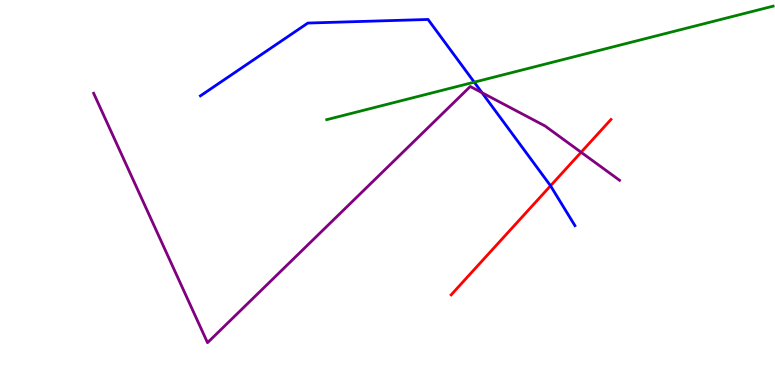[{'lines': ['blue', 'red'], 'intersections': [{'x': 7.1, 'y': 5.17}]}, {'lines': ['green', 'red'], 'intersections': []}, {'lines': ['purple', 'red'], 'intersections': [{'x': 7.5, 'y': 6.05}]}, {'lines': ['blue', 'green'], 'intersections': [{'x': 6.12, 'y': 7.87}]}, {'lines': ['blue', 'purple'], 'intersections': [{'x': 6.22, 'y': 7.59}]}, {'lines': ['green', 'purple'], 'intersections': []}]